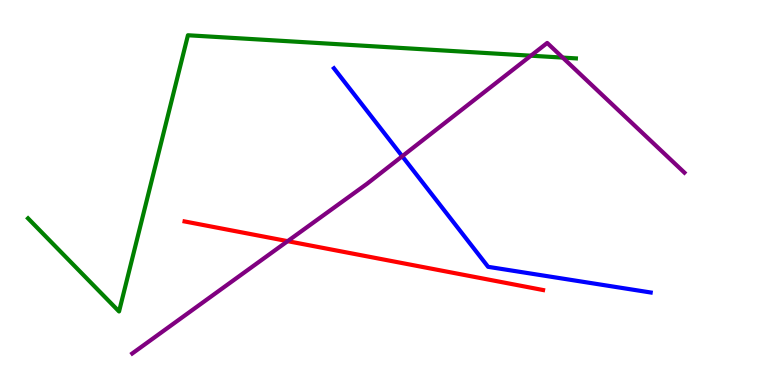[{'lines': ['blue', 'red'], 'intersections': []}, {'lines': ['green', 'red'], 'intersections': []}, {'lines': ['purple', 'red'], 'intersections': [{'x': 3.71, 'y': 3.74}]}, {'lines': ['blue', 'green'], 'intersections': []}, {'lines': ['blue', 'purple'], 'intersections': [{'x': 5.19, 'y': 5.94}]}, {'lines': ['green', 'purple'], 'intersections': [{'x': 6.85, 'y': 8.55}, {'x': 7.26, 'y': 8.5}]}]